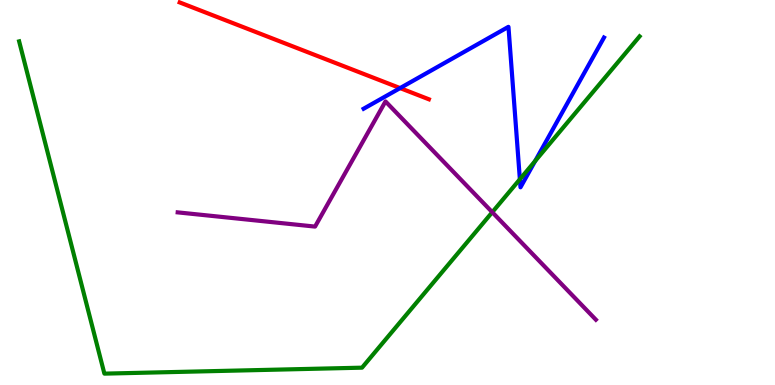[{'lines': ['blue', 'red'], 'intersections': [{'x': 5.16, 'y': 7.71}]}, {'lines': ['green', 'red'], 'intersections': []}, {'lines': ['purple', 'red'], 'intersections': []}, {'lines': ['blue', 'green'], 'intersections': [{'x': 6.71, 'y': 5.34}, {'x': 6.9, 'y': 5.82}]}, {'lines': ['blue', 'purple'], 'intersections': []}, {'lines': ['green', 'purple'], 'intersections': [{'x': 6.35, 'y': 4.49}]}]